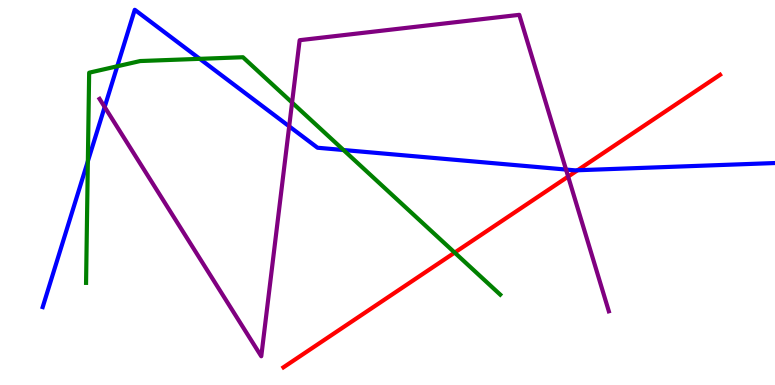[{'lines': ['blue', 'red'], 'intersections': [{'x': 7.45, 'y': 5.58}]}, {'lines': ['green', 'red'], 'intersections': [{'x': 5.87, 'y': 3.44}]}, {'lines': ['purple', 'red'], 'intersections': [{'x': 7.33, 'y': 5.41}]}, {'lines': ['blue', 'green'], 'intersections': [{'x': 1.13, 'y': 5.81}, {'x': 1.51, 'y': 8.28}, {'x': 2.58, 'y': 8.47}, {'x': 4.43, 'y': 6.1}]}, {'lines': ['blue', 'purple'], 'intersections': [{'x': 1.35, 'y': 7.22}, {'x': 3.73, 'y': 6.72}, {'x': 7.3, 'y': 5.6}]}, {'lines': ['green', 'purple'], 'intersections': [{'x': 3.77, 'y': 7.34}]}]